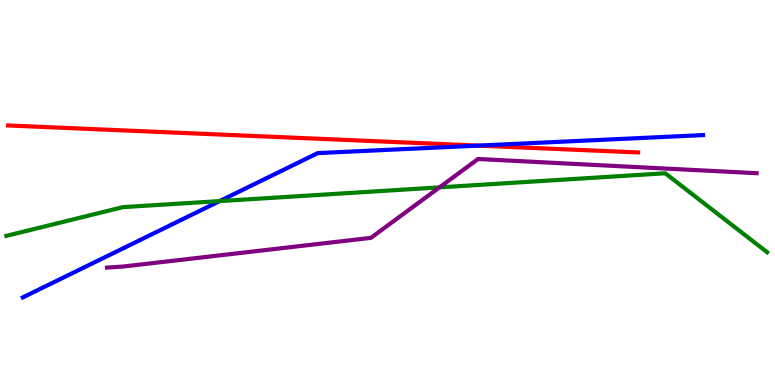[{'lines': ['blue', 'red'], 'intersections': [{'x': 6.17, 'y': 6.22}]}, {'lines': ['green', 'red'], 'intersections': []}, {'lines': ['purple', 'red'], 'intersections': []}, {'lines': ['blue', 'green'], 'intersections': [{'x': 2.83, 'y': 4.78}]}, {'lines': ['blue', 'purple'], 'intersections': []}, {'lines': ['green', 'purple'], 'intersections': [{'x': 5.67, 'y': 5.13}]}]